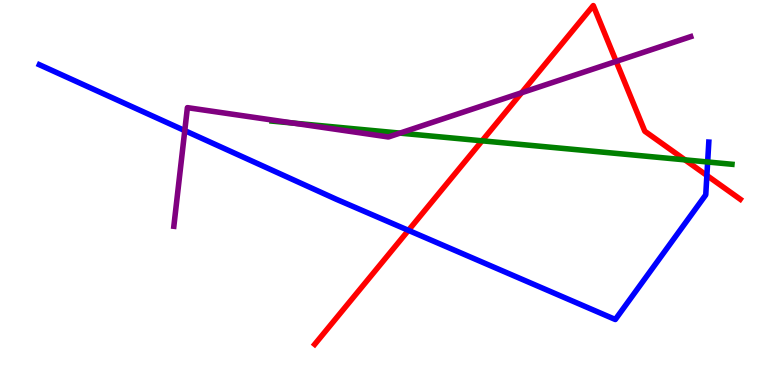[{'lines': ['blue', 'red'], 'intersections': [{'x': 5.27, 'y': 4.02}, {'x': 9.12, 'y': 5.44}]}, {'lines': ['green', 'red'], 'intersections': [{'x': 6.22, 'y': 6.34}, {'x': 8.84, 'y': 5.85}]}, {'lines': ['purple', 'red'], 'intersections': [{'x': 6.73, 'y': 7.59}, {'x': 7.95, 'y': 8.41}]}, {'lines': ['blue', 'green'], 'intersections': [{'x': 9.13, 'y': 5.79}]}, {'lines': ['blue', 'purple'], 'intersections': [{'x': 2.38, 'y': 6.61}]}, {'lines': ['green', 'purple'], 'intersections': [{'x': 3.79, 'y': 6.8}, {'x': 5.16, 'y': 6.54}]}]